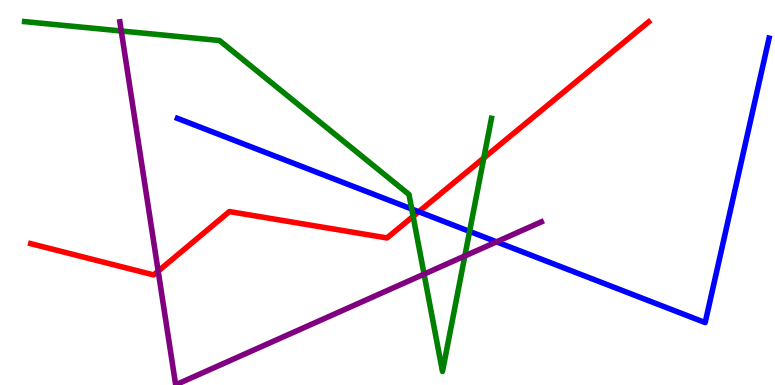[{'lines': ['blue', 'red'], 'intersections': [{'x': 5.4, 'y': 4.5}]}, {'lines': ['green', 'red'], 'intersections': [{'x': 5.33, 'y': 4.38}, {'x': 6.24, 'y': 5.9}]}, {'lines': ['purple', 'red'], 'intersections': [{'x': 2.04, 'y': 2.96}]}, {'lines': ['blue', 'green'], 'intersections': [{'x': 5.31, 'y': 4.57}, {'x': 6.06, 'y': 3.99}]}, {'lines': ['blue', 'purple'], 'intersections': [{'x': 6.41, 'y': 3.72}]}, {'lines': ['green', 'purple'], 'intersections': [{'x': 1.56, 'y': 9.2}, {'x': 5.47, 'y': 2.88}, {'x': 6.0, 'y': 3.35}]}]